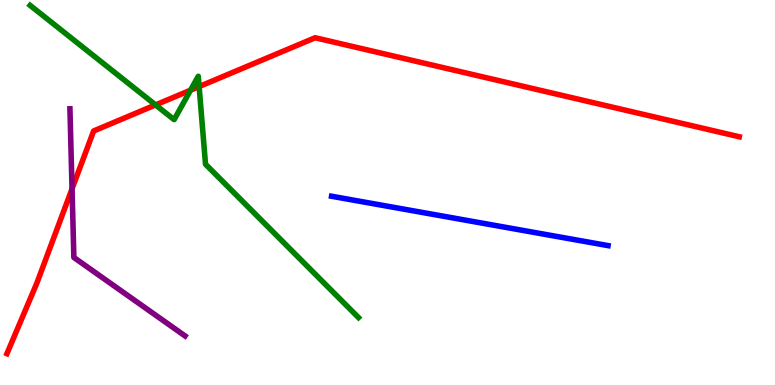[{'lines': ['blue', 'red'], 'intersections': []}, {'lines': ['green', 'red'], 'intersections': [{'x': 2.01, 'y': 7.27}, {'x': 2.46, 'y': 7.66}, {'x': 2.57, 'y': 7.75}]}, {'lines': ['purple', 'red'], 'intersections': [{'x': 0.93, 'y': 5.1}]}, {'lines': ['blue', 'green'], 'intersections': []}, {'lines': ['blue', 'purple'], 'intersections': []}, {'lines': ['green', 'purple'], 'intersections': []}]